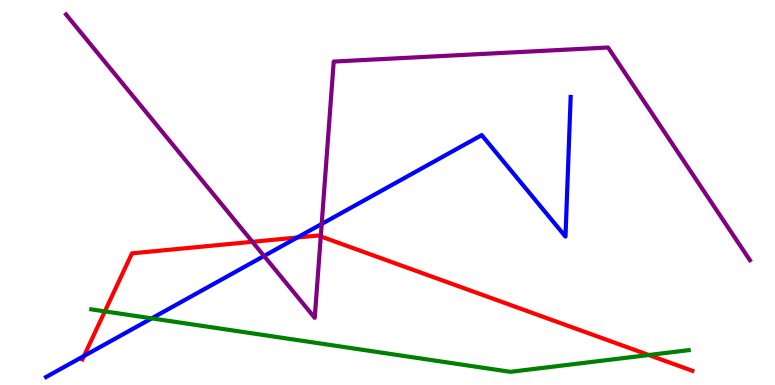[{'lines': ['blue', 'red'], 'intersections': [{'x': 1.08, 'y': 0.754}, {'x': 3.84, 'y': 3.83}]}, {'lines': ['green', 'red'], 'intersections': [{'x': 1.35, 'y': 1.91}, {'x': 8.37, 'y': 0.779}]}, {'lines': ['purple', 'red'], 'intersections': [{'x': 3.26, 'y': 3.72}, {'x': 4.14, 'y': 3.86}]}, {'lines': ['blue', 'green'], 'intersections': [{'x': 1.96, 'y': 1.73}]}, {'lines': ['blue', 'purple'], 'intersections': [{'x': 3.41, 'y': 3.35}, {'x': 4.15, 'y': 4.18}]}, {'lines': ['green', 'purple'], 'intersections': []}]